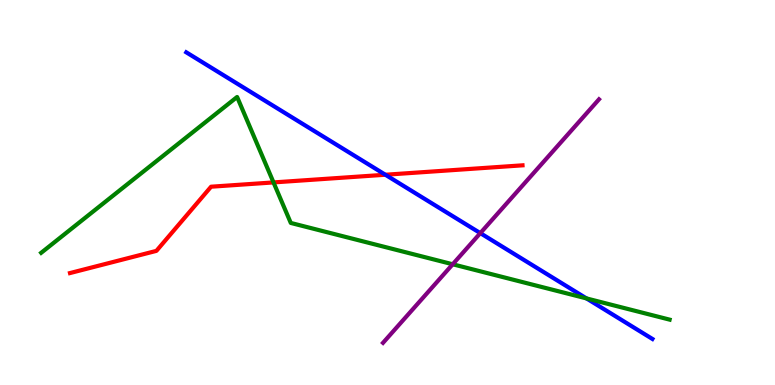[{'lines': ['blue', 'red'], 'intersections': [{'x': 4.97, 'y': 5.46}]}, {'lines': ['green', 'red'], 'intersections': [{'x': 3.53, 'y': 5.26}]}, {'lines': ['purple', 'red'], 'intersections': []}, {'lines': ['blue', 'green'], 'intersections': [{'x': 7.57, 'y': 2.25}]}, {'lines': ['blue', 'purple'], 'intersections': [{'x': 6.2, 'y': 3.94}]}, {'lines': ['green', 'purple'], 'intersections': [{'x': 5.84, 'y': 3.14}]}]